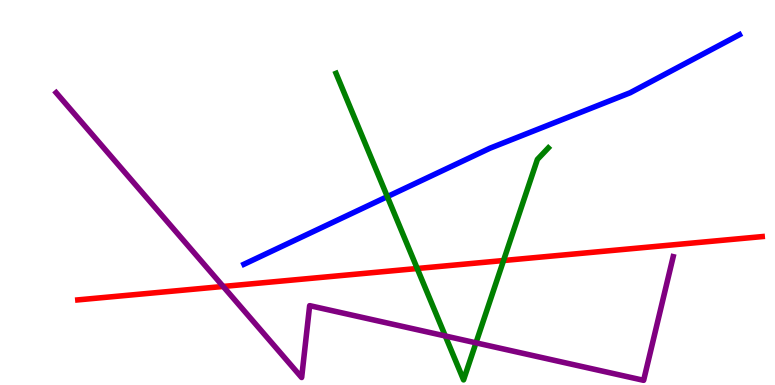[{'lines': ['blue', 'red'], 'intersections': []}, {'lines': ['green', 'red'], 'intersections': [{'x': 5.38, 'y': 3.03}, {'x': 6.5, 'y': 3.23}]}, {'lines': ['purple', 'red'], 'intersections': [{'x': 2.88, 'y': 2.56}]}, {'lines': ['blue', 'green'], 'intersections': [{'x': 5.0, 'y': 4.89}]}, {'lines': ['blue', 'purple'], 'intersections': []}, {'lines': ['green', 'purple'], 'intersections': [{'x': 5.75, 'y': 1.27}, {'x': 6.14, 'y': 1.1}]}]